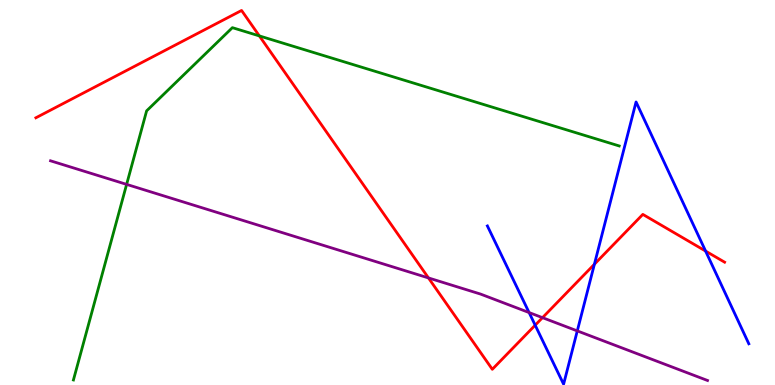[{'lines': ['blue', 'red'], 'intersections': [{'x': 6.91, 'y': 1.55}, {'x': 7.67, 'y': 3.14}, {'x': 9.1, 'y': 3.48}]}, {'lines': ['green', 'red'], 'intersections': [{'x': 3.35, 'y': 9.07}]}, {'lines': ['purple', 'red'], 'intersections': [{'x': 5.53, 'y': 2.78}, {'x': 7.0, 'y': 1.75}]}, {'lines': ['blue', 'green'], 'intersections': []}, {'lines': ['blue', 'purple'], 'intersections': [{'x': 6.83, 'y': 1.88}, {'x': 7.45, 'y': 1.41}]}, {'lines': ['green', 'purple'], 'intersections': [{'x': 1.63, 'y': 5.21}]}]